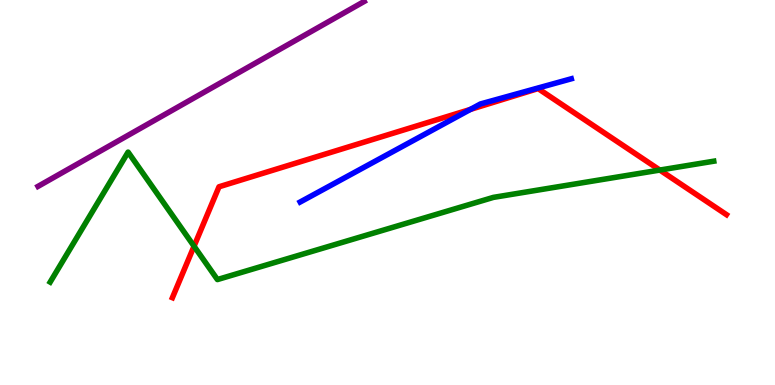[{'lines': ['blue', 'red'], 'intersections': [{'x': 6.07, 'y': 7.16}]}, {'lines': ['green', 'red'], 'intersections': [{'x': 2.5, 'y': 3.6}, {'x': 8.51, 'y': 5.58}]}, {'lines': ['purple', 'red'], 'intersections': []}, {'lines': ['blue', 'green'], 'intersections': []}, {'lines': ['blue', 'purple'], 'intersections': []}, {'lines': ['green', 'purple'], 'intersections': []}]